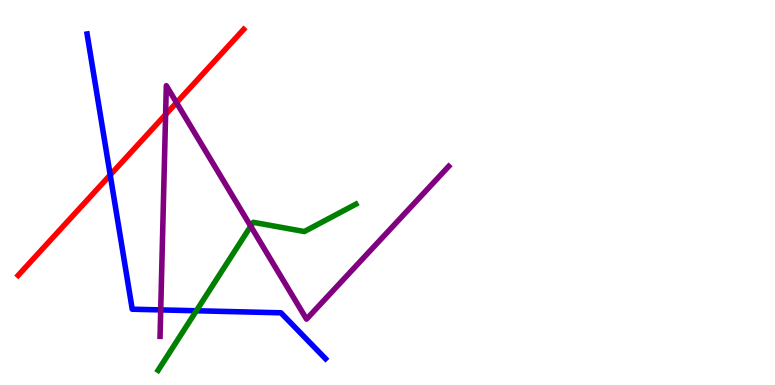[{'lines': ['blue', 'red'], 'intersections': [{'x': 1.42, 'y': 5.46}]}, {'lines': ['green', 'red'], 'intersections': []}, {'lines': ['purple', 'red'], 'intersections': [{'x': 2.14, 'y': 7.02}, {'x': 2.28, 'y': 7.33}]}, {'lines': ['blue', 'green'], 'intersections': [{'x': 2.53, 'y': 1.93}]}, {'lines': ['blue', 'purple'], 'intersections': [{'x': 2.07, 'y': 1.95}]}, {'lines': ['green', 'purple'], 'intersections': [{'x': 3.24, 'y': 4.12}]}]